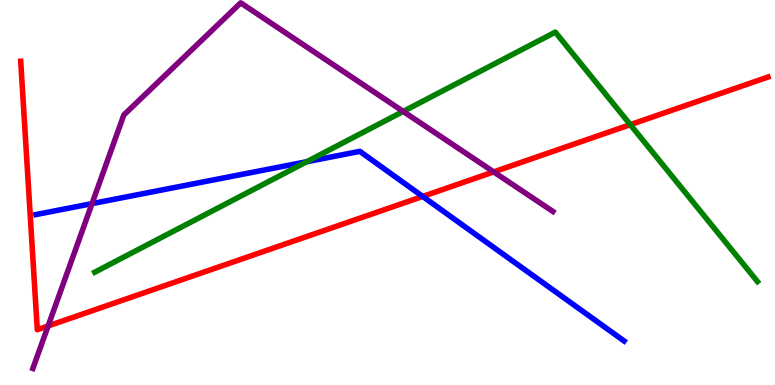[{'lines': ['blue', 'red'], 'intersections': [{'x': 5.45, 'y': 4.9}]}, {'lines': ['green', 'red'], 'intersections': [{'x': 8.13, 'y': 6.76}]}, {'lines': ['purple', 'red'], 'intersections': [{'x': 0.621, 'y': 1.53}, {'x': 6.37, 'y': 5.54}]}, {'lines': ['blue', 'green'], 'intersections': [{'x': 3.96, 'y': 5.8}]}, {'lines': ['blue', 'purple'], 'intersections': [{'x': 1.19, 'y': 4.71}]}, {'lines': ['green', 'purple'], 'intersections': [{'x': 5.2, 'y': 7.11}]}]